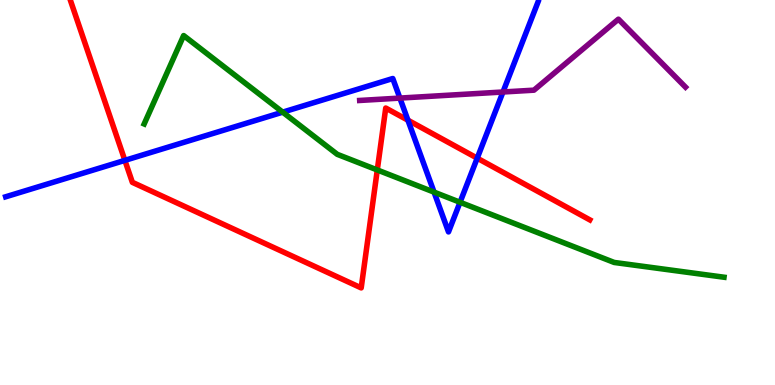[{'lines': ['blue', 'red'], 'intersections': [{'x': 1.61, 'y': 5.83}, {'x': 5.26, 'y': 6.88}, {'x': 6.16, 'y': 5.89}]}, {'lines': ['green', 'red'], 'intersections': [{'x': 4.87, 'y': 5.59}]}, {'lines': ['purple', 'red'], 'intersections': []}, {'lines': ['blue', 'green'], 'intersections': [{'x': 3.65, 'y': 7.09}, {'x': 5.6, 'y': 5.01}, {'x': 5.94, 'y': 4.75}]}, {'lines': ['blue', 'purple'], 'intersections': [{'x': 5.16, 'y': 7.45}, {'x': 6.49, 'y': 7.61}]}, {'lines': ['green', 'purple'], 'intersections': []}]